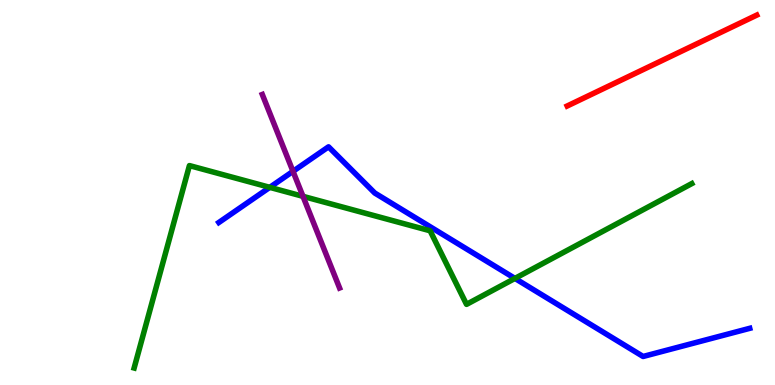[{'lines': ['blue', 'red'], 'intersections': []}, {'lines': ['green', 'red'], 'intersections': []}, {'lines': ['purple', 'red'], 'intersections': []}, {'lines': ['blue', 'green'], 'intersections': [{'x': 3.48, 'y': 5.13}, {'x': 6.64, 'y': 2.77}]}, {'lines': ['blue', 'purple'], 'intersections': [{'x': 3.78, 'y': 5.55}]}, {'lines': ['green', 'purple'], 'intersections': [{'x': 3.91, 'y': 4.9}]}]